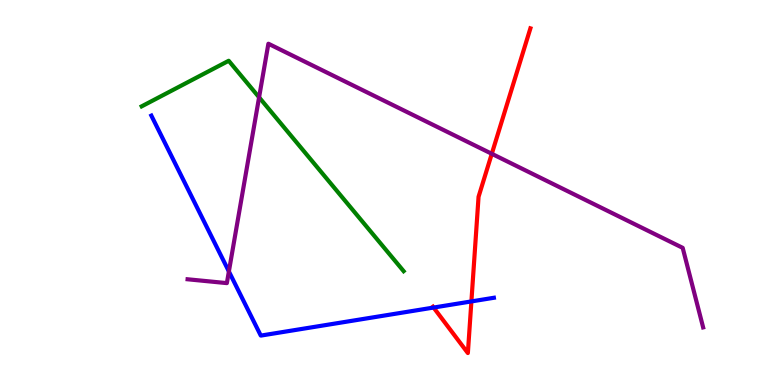[{'lines': ['blue', 'red'], 'intersections': [{'x': 5.59, 'y': 2.01}, {'x': 6.08, 'y': 2.17}]}, {'lines': ['green', 'red'], 'intersections': []}, {'lines': ['purple', 'red'], 'intersections': [{'x': 6.35, 'y': 6.01}]}, {'lines': ['blue', 'green'], 'intersections': []}, {'lines': ['blue', 'purple'], 'intersections': [{'x': 2.95, 'y': 2.95}]}, {'lines': ['green', 'purple'], 'intersections': [{'x': 3.34, 'y': 7.47}]}]